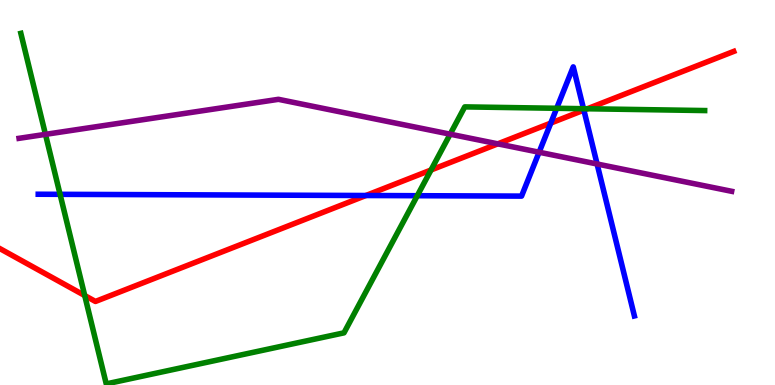[{'lines': ['blue', 'red'], 'intersections': [{'x': 4.72, 'y': 4.92}, {'x': 7.11, 'y': 6.8}, {'x': 7.53, 'y': 7.14}]}, {'lines': ['green', 'red'], 'intersections': [{'x': 1.09, 'y': 2.32}, {'x': 5.56, 'y': 5.58}, {'x': 7.58, 'y': 7.18}]}, {'lines': ['purple', 'red'], 'intersections': [{'x': 6.42, 'y': 6.26}]}, {'lines': ['blue', 'green'], 'intersections': [{'x': 0.775, 'y': 4.95}, {'x': 5.38, 'y': 4.92}, {'x': 7.18, 'y': 7.19}, {'x': 7.53, 'y': 7.18}]}, {'lines': ['blue', 'purple'], 'intersections': [{'x': 6.96, 'y': 6.05}, {'x': 7.7, 'y': 5.74}]}, {'lines': ['green', 'purple'], 'intersections': [{'x': 0.587, 'y': 6.51}, {'x': 5.81, 'y': 6.51}]}]